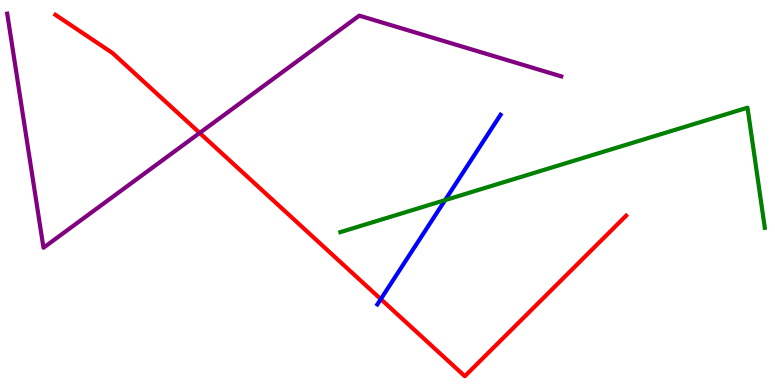[{'lines': ['blue', 'red'], 'intersections': [{'x': 4.91, 'y': 2.23}]}, {'lines': ['green', 'red'], 'intersections': []}, {'lines': ['purple', 'red'], 'intersections': [{'x': 2.58, 'y': 6.55}]}, {'lines': ['blue', 'green'], 'intersections': [{'x': 5.74, 'y': 4.8}]}, {'lines': ['blue', 'purple'], 'intersections': []}, {'lines': ['green', 'purple'], 'intersections': []}]